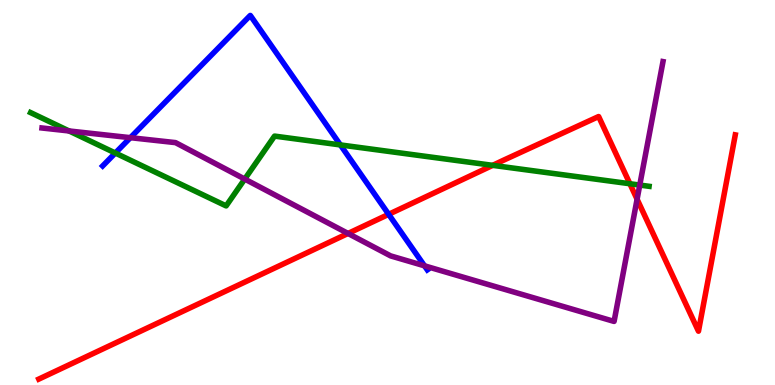[{'lines': ['blue', 'red'], 'intersections': [{'x': 5.01, 'y': 4.43}]}, {'lines': ['green', 'red'], 'intersections': [{'x': 6.36, 'y': 5.71}, {'x': 8.13, 'y': 5.23}]}, {'lines': ['purple', 'red'], 'intersections': [{'x': 4.49, 'y': 3.94}, {'x': 8.22, 'y': 4.83}]}, {'lines': ['blue', 'green'], 'intersections': [{'x': 1.49, 'y': 6.03}, {'x': 4.39, 'y': 6.24}]}, {'lines': ['blue', 'purple'], 'intersections': [{'x': 1.68, 'y': 6.42}, {'x': 5.48, 'y': 3.1}]}, {'lines': ['green', 'purple'], 'intersections': [{'x': 0.891, 'y': 6.6}, {'x': 3.16, 'y': 5.35}, {'x': 8.25, 'y': 5.19}]}]